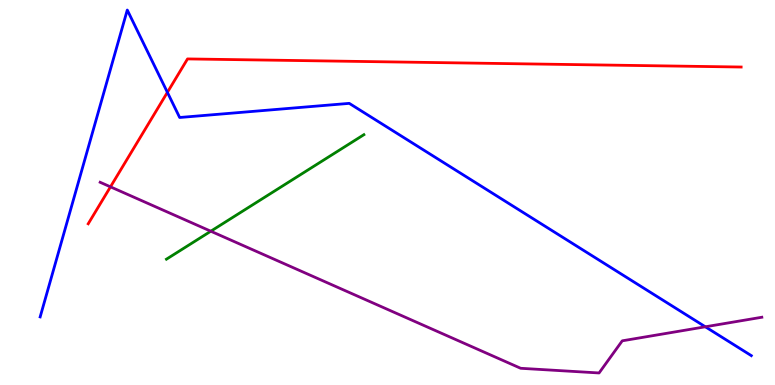[{'lines': ['blue', 'red'], 'intersections': [{'x': 2.16, 'y': 7.6}]}, {'lines': ['green', 'red'], 'intersections': []}, {'lines': ['purple', 'red'], 'intersections': [{'x': 1.43, 'y': 5.15}]}, {'lines': ['blue', 'green'], 'intersections': []}, {'lines': ['blue', 'purple'], 'intersections': [{'x': 9.1, 'y': 1.51}]}, {'lines': ['green', 'purple'], 'intersections': [{'x': 2.72, 'y': 3.99}]}]